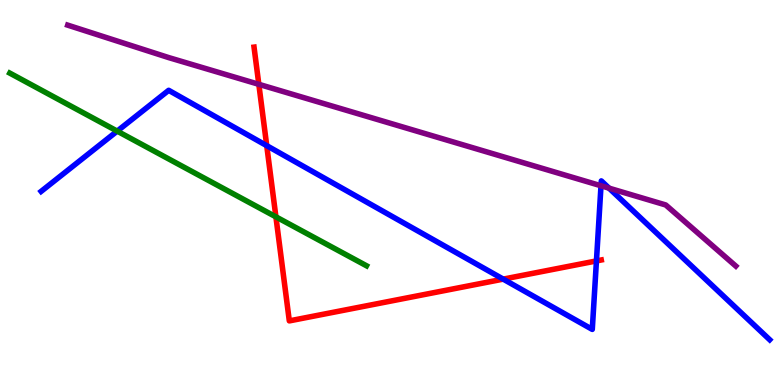[{'lines': ['blue', 'red'], 'intersections': [{'x': 3.44, 'y': 6.22}, {'x': 6.49, 'y': 2.75}, {'x': 7.7, 'y': 3.22}]}, {'lines': ['green', 'red'], 'intersections': [{'x': 3.56, 'y': 4.37}]}, {'lines': ['purple', 'red'], 'intersections': [{'x': 3.34, 'y': 7.81}]}, {'lines': ['blue', 'green'], 'intersections': [{'x': 1.51, 'y': 6.59}]}, {'lines': ['blue', 'purple'], 'intersections': [{'x': 7.75, 'y': 5.17}, {'x': 7.86, 'y': 5.11}]}, {'lines': ['green', 'purple'], 'intersections': []}]